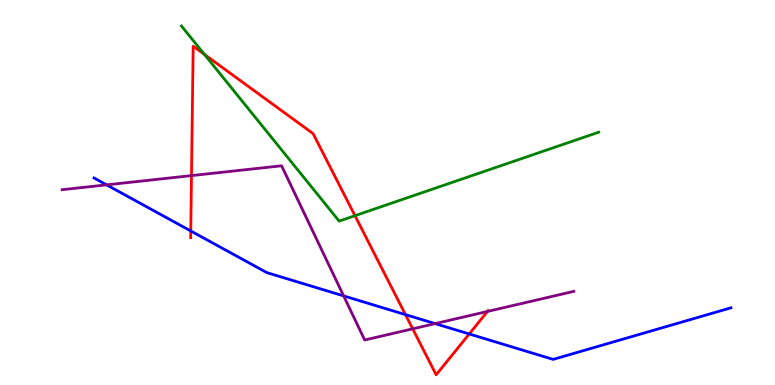[{'lines': ['blue', 'red'], 'intersections': [{'x': 2.46, 'y': 4.0}, {'x': 5.23, 'y': 1.83}, {'x': 6.05, 'y': 1.33}]}, {'lines': ['green', 'red'], 'intersections': [{'x': 2.64, 'y': 8.59}, {'x': 4.58, 'y': 4.4}]}, {'lines': ['purple', 'red'], 'intersections': [{'x': 2.47, 'y': 5.44}, {'x': 5.33, 'y': 1.46}, {'x': 6.29, 'y': 1.91}]}, {'lines': ['blue', 'green'], 'intersections': []}, {'lines': ['blue', 'purple'], 'intersections': [{'x': 1.38, 'y': 5.2}, {'x': 4.43, 'y': 2.31}, {'x': 5.61, 'y': 1.59}]}, {'lines': ['green', 'purple'], 'intersections': []}]